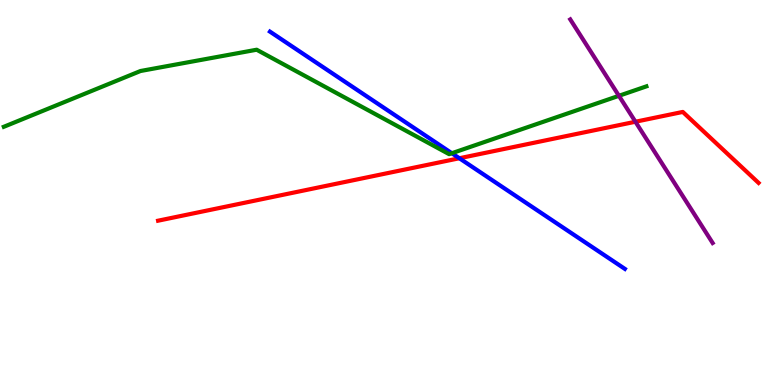[{'lines': ['blue', 'red'], 'intersections': [{'x': 5.93, 'y': 5.89}]}, {'lines': ['green', 'red'], 'intersections': []}, {'lines': ['purple', 'red'], 'intersections': [{'x': 8.2, 'y': 6.84}]}, {'lines': ['blue', 'green'], 'intersections': [{'x': 5.83, 'y': 6.02}]}, {'lines': ['blue', 'purple'], 'intersections': []}, {'lines': ['green', 'purple'], 'intersections': [{'x': 7.99, 'y': 7.51}]}]